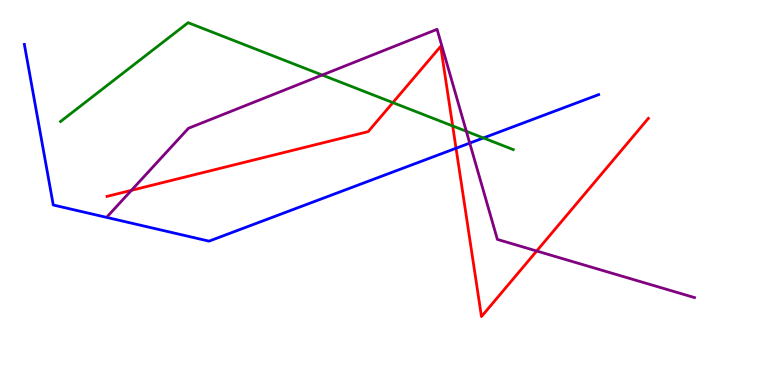[{'lines': ['blue', 'red'], 'intersections': [{'x': 5.88, 'y': 6.15}]}, {'lines': ['green', 'red'], 'intersections': [{'x': 5.07, 'y': 7.33}, {'x': 5.84, 'y': 6.73}]}, {'lines': ['purple', 'red'], 'intersections': [{'x': 1.7, 'y': 5.06}, {'x': 6.92, 'y': 3.48}]}, {'lines': ['blue', 'green'], 'intersections': [{'x': 6.24, 'y': 6.42}]}, {'lines': ['blue', 'purple'], 'intersections': [{'x': 6.06, 'y': 6.28}]}, {'lines': ['green', 'purple'], 'intersections': [{'x': 4.16, 'y': 8.05}, {'x': 6.02, 'y': 6.59}]}]